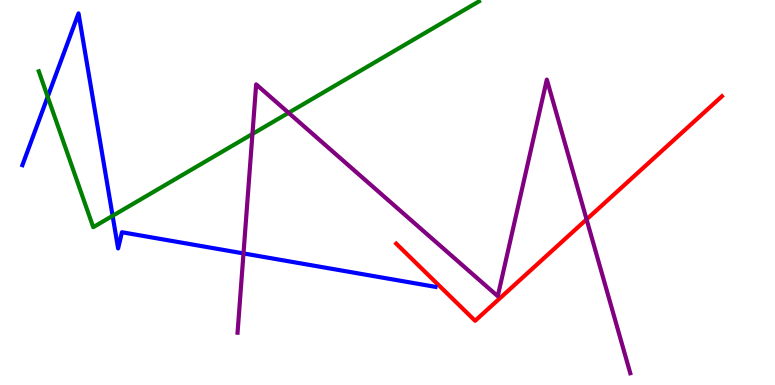[{'lines': ['blue', 'red'], 'intersections': []}, {'lines': ['green', 'red'], 'intersections': []}, {'lines': ['purple', 'red'], 'intersections': [{'x': 7.57, 'y': 4.3}]}, {'lines': ['blue', 'green'], 'intersections': [{'x': 0.615, 'y': 7.49}, {'x': 1.45, 'y': 4.39}]}, {'lines': ['blue', 'purple'], 'intersections': [{'x': 3.14, 'y': 3.42}]}, {'lines': ['green', 'purple'], 'intersections': [{'x': 3.26, 'y': 6.52}, {'x': 3.72, 'y': 7.07}]}]